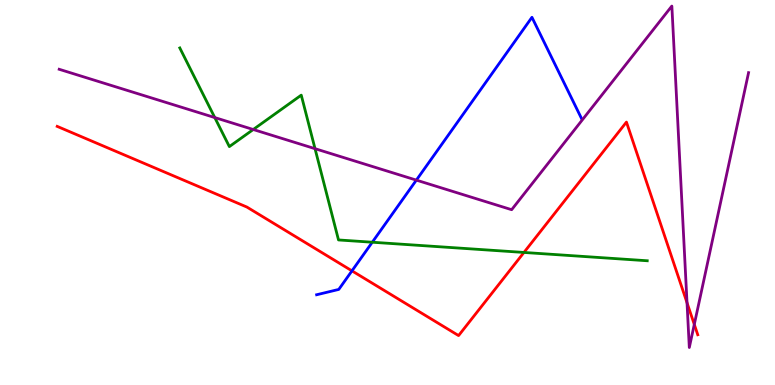[{'lines': ['blue', 'red'], 'intersections': [{'x': 4.54, 'y': 2.96}]}, {'lines': ['green', 'red'], 'intersections': [{'x': 6.76, 'y': 3.44}]}, {'lines': ['purple', 'red'], 'intersections': [{'x': 8.86, 'y': 2.14}, {'x': 8.96, 'y': 1.57}]}, {'lines': ['blue', 'green'], 'intersections': [{'x': 4.8, 'y': 3.71}]}, {'lines': ['blue', 'purple'], 'intersections': [{'x': 5.37, 'y': 5.32}]}, {'lines': ['green', 'purple'], 'intersections': [{'x': 2.77, 'y': 6.95}, {'x': 3.27, 'y': 6.64}, {'x': 4.06, 'y': 6.14}]}]